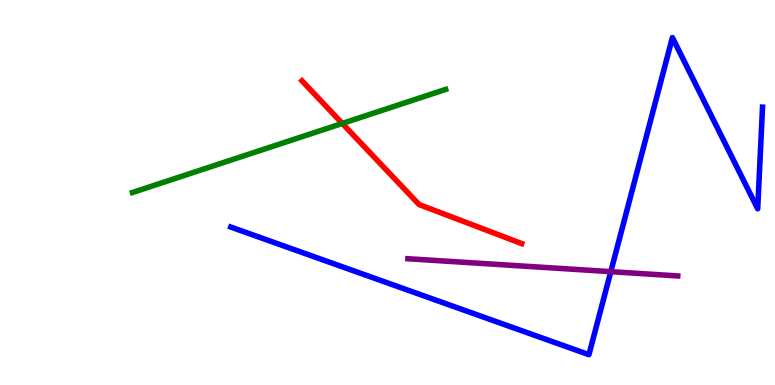[{'lines': ['blue', 'red'], 'intersections': []}, {'lines': ['green', 'red'], 'intersections': [{'x': 4.42, 'y': 6.79}]}, {'lines': ['purple', 'red'], 'intersections': []}, {'lines': ['blue', 'green'], 'intersections': []}, {'lines': ['blue', 'purple'], 'intersections': [{'x': 7.88, 'y': 2.94}]}, {'lines': ['green', 'purple'], 'intersections': []}]